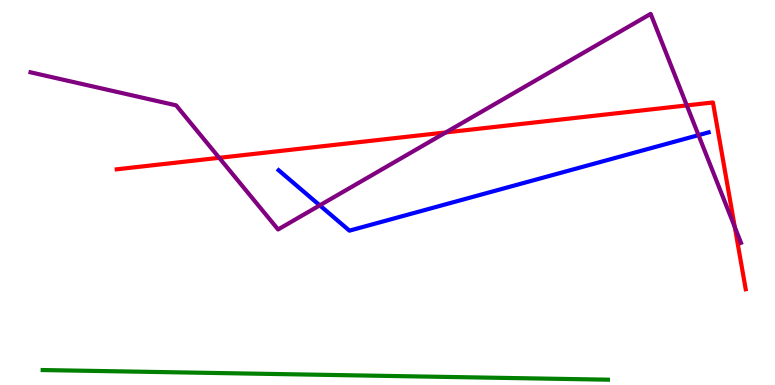[{'lines': ['blue', 'red'], 'intersections': []}, {'lines': ['green', 'red'], 'intersections': []}, {'lines': ['purple', 'red'], 'intersections': [{'x': 2.83, 'y': 5.9}, {'x': 5.75, 'y': 6.56}, {'x': 8.86, 'y': 7.26}, {'x': 9.48, 'y': 4.1}]}, {'lines': ['blue', 'green'], 'intersections': []}, {'lines': ['blue', 'purple'], 'intersections': [{'x': 4.13, 'y': 4.67}, {'x': 9.01, 'y': 6.49}]}, {'lines': ['green', 'purple'], 'intersections': []}]